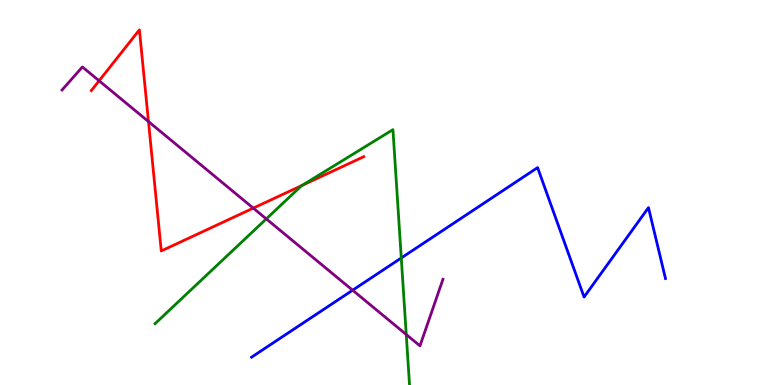[{'lines': ['blue', 'red'], 'intersections': []}, {'lines': ['green', 'red'], 'intersections': [{'x': 3.9, 'y': 5.19}]}, {'lines': ['purple', 'red'], 'intersections': [{'x': 1.28, 'y': 7.9}, {'x': 1.92, 'y': 6.84}, {'x': 3.27, 'y': 4.59}]}, {'lines': ['blue', 'green'], 'intersections': [{'x': 5.18, 'y': 3.3}]}, {'lines': ['blue', 'purple'], 'intersections': [{'x': 4.55, 'y': 2.46}]}, {'lines': ['green', 'purple'], 'intersections': [{'x': 3.44, 'y': 4.31}, {'x': 5.24, 'y': 1.31}]}]